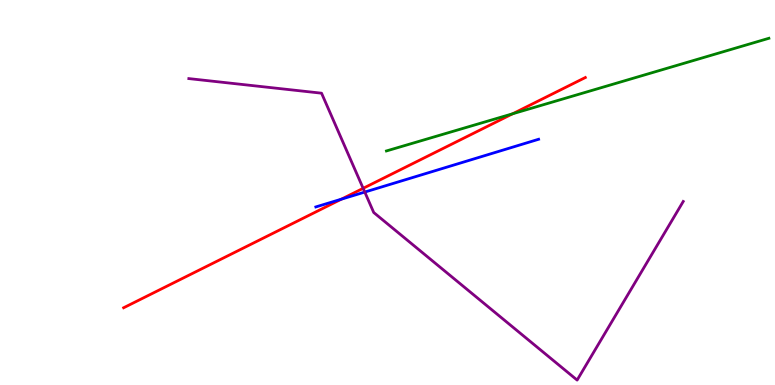[{'lines': ['blue', 'red'], 'intersections': [{'x': 4.41, 'y': 4.83}]}, {'lines': ['green', 'red'], 'intersections': [{'x': 6.61, 'y': 7.04}]}, {'lines': ['purple', 'red'], 'intersections': [{'x': 4.69, 'y': 5.11}]}, {'lines': ['blue', 'green'], 'intersections': []}, {'lines': ['blue', 'purple'], 'intersections': [{'x': 4.71, 'y': 5.01}]}, {'lines': ['green', 'purple'], 'intersections': []}]